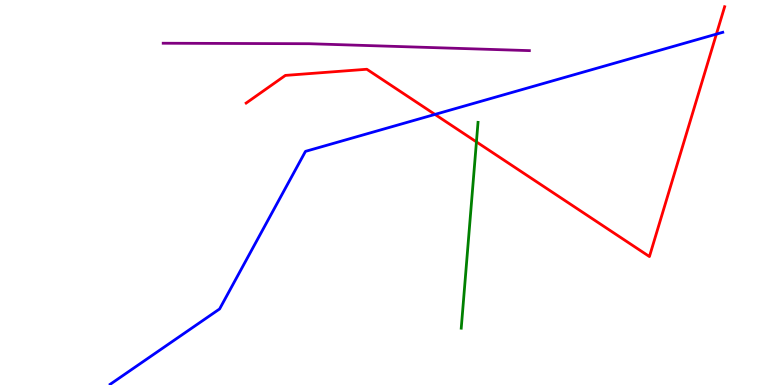[{'lines': ['blue', 'red'], 'intersections': [{'x': 5.61, 'y': 7.03}, {'x': 9.24, 'y': 9.11}]}, {'lines': ['green', 'red'], 'intersections': [{'x': 6.15, 'y': 6.31}]}, {'lines': ['purple', 'red'], 'intersections': []}, {'lines': ['blue', 'green'], 'intersections': []}, {'lines': ['blue', 'purple'], 'intersections': []}, {'lines': ['green', 'purple'], 'intersections': []}]